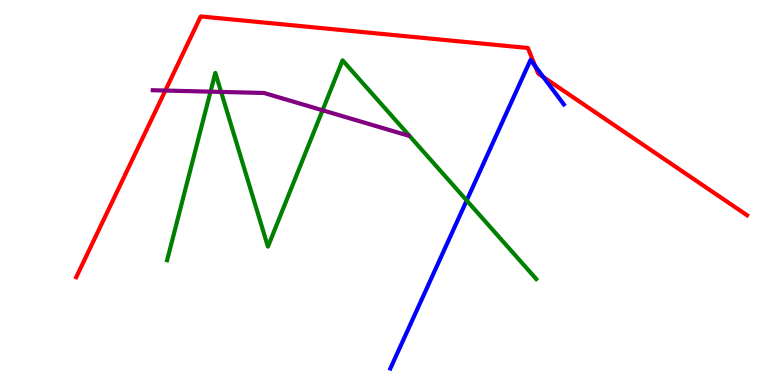[{'lines': ['blue', 'red'], 'intersections': [{'x': 6.91, 'y': 8.28}, {'x': 7.01, 'y': 8.0}]}, {'lines': ['green', 'red'], 'intersections': []}, {'lines': ['purple', 'red'], 'intersections': [{'x': 2.13, 'y': 7.65}]}, {'lines': ['blue', 'green'], 'intersections': [{'x': 6.02, 'y': 4.79}]}, {'lines': ['blue', 'purple'], 'intersections': []}, {'lines': ['green', 'purple'], 'intersections': [{'x': 2.72, 'y': 7.62}, {'x': 2.85, 'y': 7.61}, {'x': 4.16, 'y': 7.14}]}]